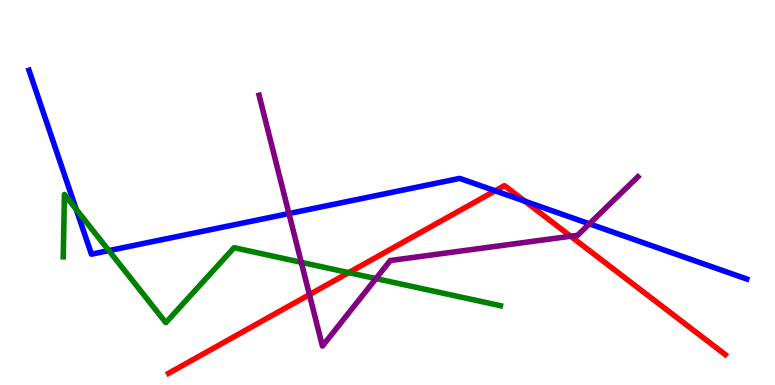[{'lines': ['blue', 'red'], 'intersections': [{'x': 6.39, 'y': 5.04}, {'x': 6.77, 'y': 4.77}]}, {'lines': ['green', 'red'], 'intersections': [{'x': 4.5, 'y': 2.92}]}, {'lines': ['purple', 'red'], 'intersections': [{'x': 3.99, 'y': 2.35}, {'x': 7.36, 'y': 3.86}]}, {'lines': ['blue', 'green'], 'intersections': [{'x': 0.983, 'y': 4.56}, {'x': 1.4, 'y': 3.49}]}, {'lines': ['blue', 'purple'], 'intersections': [{'x': 3.73, 'y': 4.45}, {'x': 7.61, 'y': 4.19}]}, {'lines': ['green', 'purple'], 'intersections': [{'x': 3.89, 'y': 3.19}, {'x': 4.85, 'y': 2.76}]}]